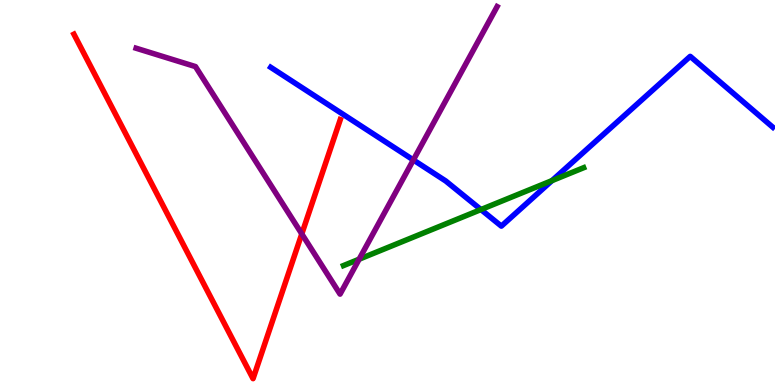[{'lines': ['blue', 'red'], 'intersections': []}, {'lines': ['green', 'red'], 'intersections': []}, {'lines': ['purple', 'red'], 'intersections': [{'x': 3.89, 'y': 3.92}]}, {'lines': ['blue', 'green'], 'intersections': [{'x': 6.21, 'y': 4.56}, {'x': 7.12, 'y': 5.31}]}, {'lines': ['blue', 'purple'], 'intersections': [{'x': 5.33, 'y': 5.85}]}, {'lines': ['green', 'purple'], 'intersections': [{'x': 4.63, 'y': 3.27}]}]